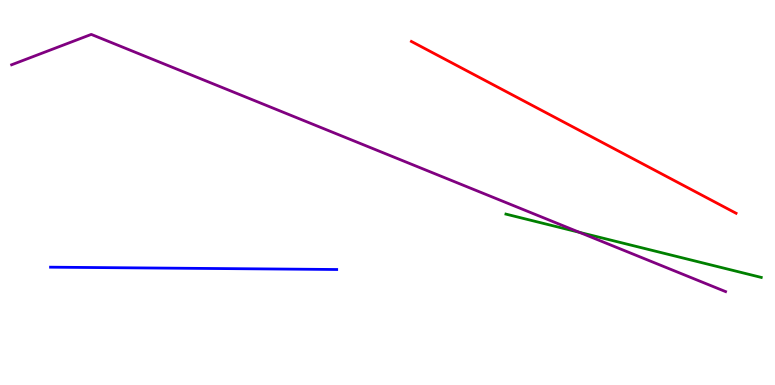[{'lines': ['blue', 'red'], 'intersections': []}, {'lines': ['green', 'red'], 'intersections': []}, {'lines': ['purple', 'red'], 'intersections': []}, {'lines': ['blue', 'green'], 'intersections': []}, {'lines': ['blue', 'purple'], 'intersections': []}, {'lines': ['green', 'purple'], 'intersections': [{'x': 7.48, 'y': 3.97}]}]